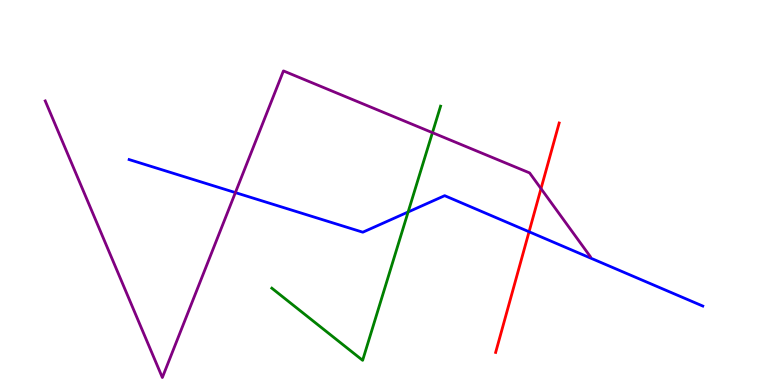[{'lines': ['blue', 'red'], 'intersections': [{'x': 6.83, 'y': 3.98}]}, {'lines': ['green', 'red'], 'intersections': []}, {'lines': ['purple', 'red'], 'intersections': [{'x': 6.98, 'y': 5.1}]}, {'lines': ['blue', 'green'], 'intersections': [{'x': 5.27, 'y': 4.49}]}, {'lines': ['blue', 'purple'], 'intersections': [{'x': 3.04, 'y': 5.0}]}, {'lines': ['green', 'purple'], 'intersections': [{'x': 5.58, 'y': 6.55}]}]